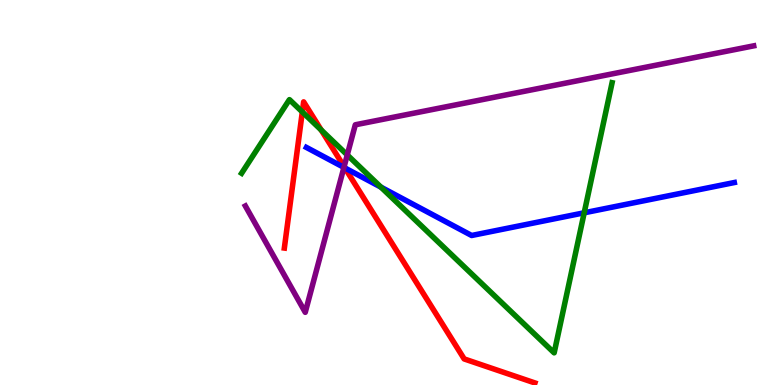[{'lines': ['blue', 'red'], 'intersections': [{'x': 4.45, 'y': 5.64}]}, {'lines': ['green', 'red'], 'intersections': [{'x': 3.9, 'y': 7.09}, {'x': 4.14, 'y': 6.62}]}, {'lines': ['purple', 'red'], 'intersections': [{'x': 4.44, 'y': 5.67}]}, {'lines': ['blue', 'green'], 'intersections': [{'x': 4.92, 'y': 5.14}, {'x': 7.54, 'y': 4.47}]}, {'lines': ['blue', 'purple'], 'intersections': [{'x': 4.44, 'y': 5.65}]}, {'lines': ['green', 'purple'], 'intersections': [{'x': 4.48, 'y': 5.98}]}]